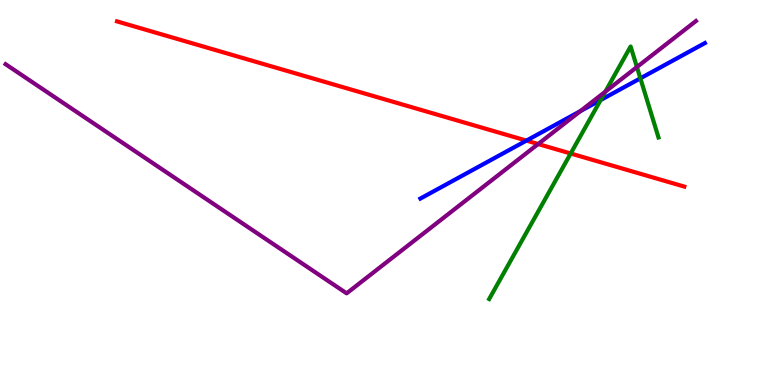[{'lines': ['blue', 'red'], 'intersections': [{'x': 6.79, 'y': 6.35}]}, {'lines': ['green', 'red'], 'intersections': [{'x': 7.36, 'y': 6.01}]}, {'lines': ['purple', 'red'], 'intersections': [{'x': 6.94, 'y': 6.26}]}, {'lines': ['blue', 'green'], 'intersections': [{'x': 7.75, 'y': 7.4}, {'x': 8.26, 'y': 7.97}]}, {'lines': ['blue', 'purple'], 'intersections': [{'x': 7.49, 'y': 7.11}]}, {'lines': ['green', 'purple'], 'intersections': [{'x': 7.81, 'y': 7.62}, {'x': 8.22, 'y': 8.26}]}]